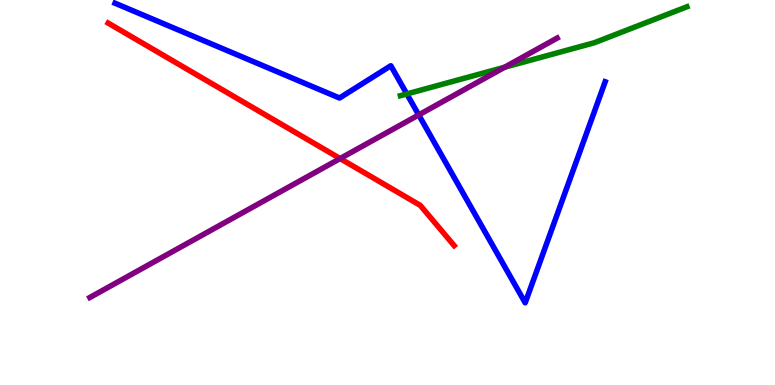[{'lines': ['blue', 'red'], 'intersections': []}, {'lines': ['green', 'red'], 'intersections': []}, {'lines': ['purple', 'red'], 'intersections': [{'x': 4.39, 'y': 5.88}]}, {'lines': ['blue', 'green'], 'intersections': [{'x': 5.25, 'y': 7.56}]}, {'lines': ['blue', 'purple'], 'intersections': [{'x': 5.4, 'y': 7.02}]}, {'lines': ['green', 'purple'], 'intersections': [{'x': 6.51, 'y': 8.25}]}]